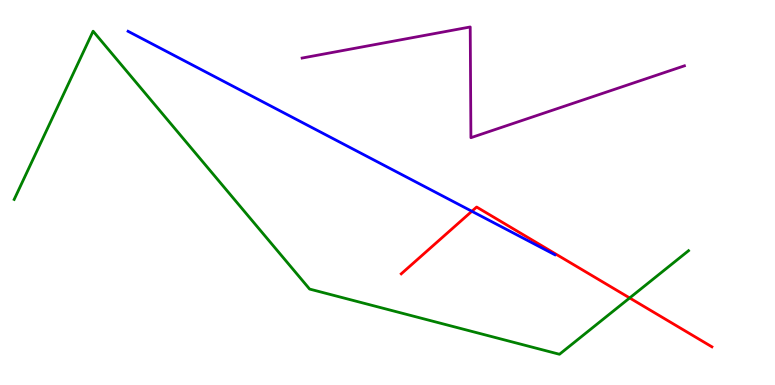[{'lines': ['blue', 'red'], 'intersections': [{'x': 6.09, 'y': 4.51}]}, {'lines': ['green', 'red'], 'intersections': [{'x': 8.12, 'y': 2.26}]}, {'lines': ['purple', 'red'], 'intersections': []}, {'lines': ['blue', 'green'], 'intersections': []}, {'lines': ['blue', 'purple'], 'intersections': []}, {'lines': ['green', 'purple'], 'intersections': []}]